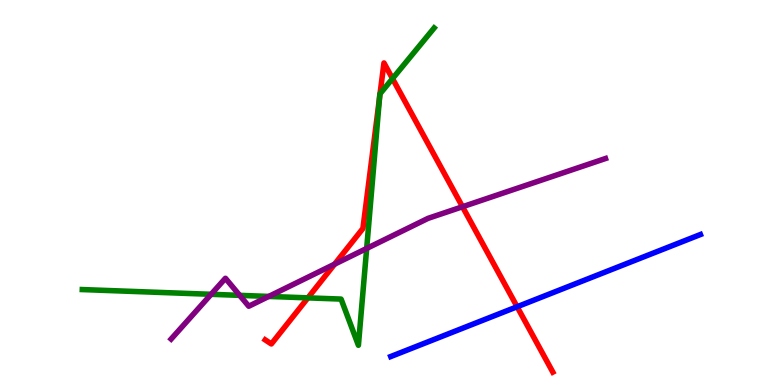[{'lines': ['blue', 'red'], 'intersections': [{'x': 6.67, 'y': 2.03}]}, {'lines': ['green', 'red'], 'intersections': [{'x': 3.97, 'y': 2.26}, {'x': 4.9, 'y': 7.46}, {'x': 4.9, 'y': 7.56}, {'x': 5.06, 'y': 7.96}]}, {'lines': ['purple', 'red'], 'intersections': [{'x': 4.32, 'y': 3.14}, {'x': 5.97, 'y': 4.63}]}, {'lines': ['blue', 'green'], 'intersections': []}, {'lines': ['blue', 'purple'], 'intersections': []}, {'lines': ['green', 'purple'], 'intersections': [{'x': 2.72, 'y': 2.36}, {'x': 3.09, 'y': 2.33}, {'x': 3.47, 'y': 2.3}, {'x': 4.73, 'y': 3.55}]}]